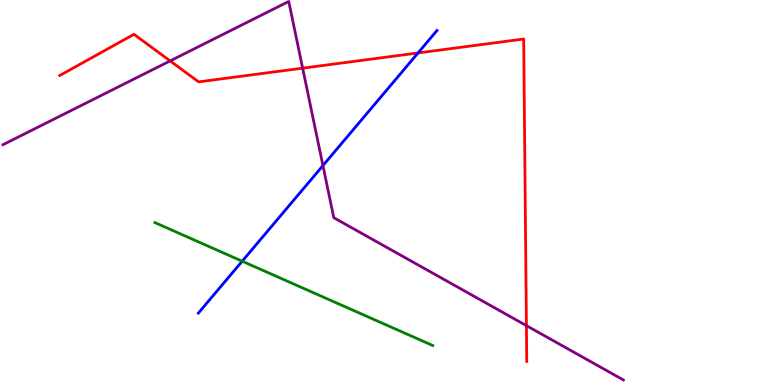[{'lines': ['blue', 'red'], 'intersections': [{'x': 5.39, 'y': 8.62}]}, {'lines': ['green', 'red'], 'intersections': []}, {'lines': ['purple', 'red'], 'intersections': [{'x': 2.2, 'y': 8.42}, {'x': 3.91, 'y': 8.23}, {'x': 6.79, 'y': 1.54}]}, {'lines': ['blue', 'green'], 'intersections': [{'x': 3.13, 'y': 3.22}]}, {'lines': ['blue', 'purple'], 'intersections': [{'x': 4.17, 'y': 5.7}]}, {'lines': ['green', 'purple'], 'intersections': []}]